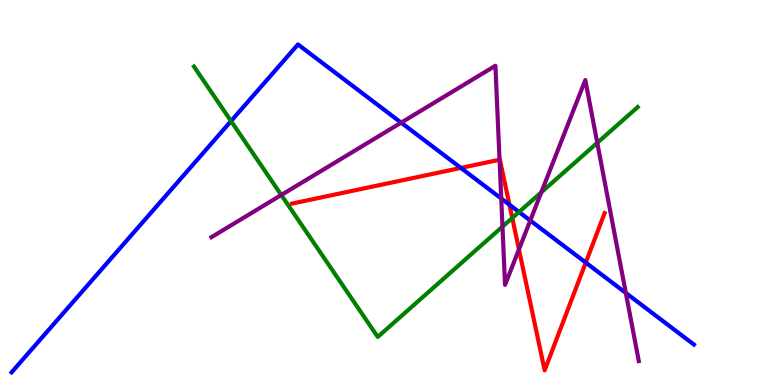[{'lines': ['blue', 'red'], 'intersections': [{'x': 5.95, 'y': 5.64}, {'x': 6.57, 'y': 4.68}, {'x': 7.56, 'y': 3.18}]}, {'lines': ['green', 'red'], 'intersections': [{'x': 6.61, 'y': 4.34}]}, {'lines': ['purple', 'red'], 'intersections': [{'x': 6.45, 'y': 5.85}, {'x': 6.7, 'y': 3.52}]}, {'lines': ['blue', 'green'], 'intersections': [{'x': 2.98, 'y': 6.86}, {'x': 6.7, 'y': 4.49}]}, {'lines': ['blue', 'purple'], 'intersections': [{'x': 5.18, 'y': 6.81}, {'x': 6.47, 'y': 4.84}, {'x': 6.84, 'y': 4.27}, {'x': 8.08, 'y': 2.39}]}, {'lines': ['green', 'purple'], 'intersections': [{'x': 3.63, 'y': 4.93}, {'x': 6.48, 'y': 4.11}, {'x': 6.98, 'y': 5.01}, {'x': 7.71, 'y': 6.29}]}]